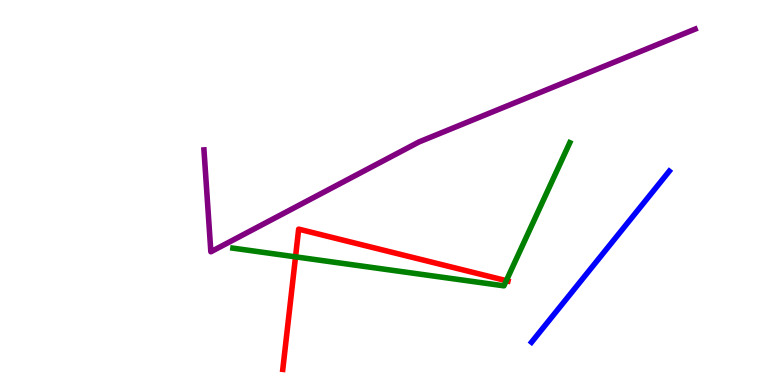[{'lines': ['blue', 'red'], 'intersections': []}, {'lines': ['green', 'red'], 'intersections': [{'x': 3.81, 'y': 3.33}, {'x': 6.53, 'y': 2.71}]}, {'lines': ['purple', 'red'], 'intersections': []}, {'lines': ['blue', 'green'], 'intersections': []}, {'lines': ['blue', 'purple'], 'intersections': []}, {'lines': ['green', 'purple'], 'intersections': []}]